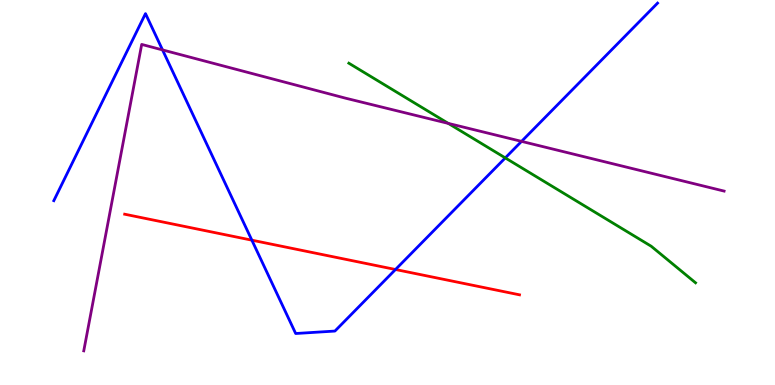[{'lines': ['blue', 'red'], 'intersections': [{'x': 3.25, 'y': 3.76}, {'x': 5.1, 'y': 3.0}]}, {'lines': ['green', 'red'], 'intersections': []}, {'lines': ['purple', 'red'], 'intersections': []}, {'lines': ['blue', 'green'], 'intersections': [{'x': 6.52, 'y': 5.9}]}, {'lines': ['blue', 'purple'], 'intersections': [{'x': 2.1, 'y': 8.7}, {'x': 6.73, 'y': 6.33}]}, {'lines': ['green', 'purple'], 'intersections': [{'x': 5.78, 'y': 6.79}]}]